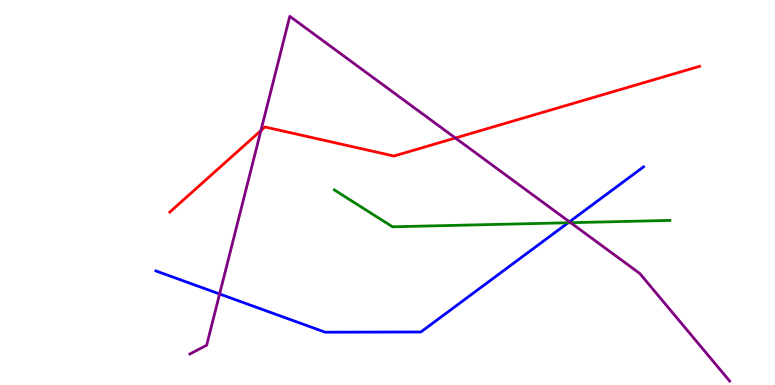[{'lines': ['blue', 'red'], 'intersections': []}, {'lines': ['green', 'red'], 'intersections': []}, {'lines': ['purple', 'red'], 'intersections': [{'x': 3.37, 'y': 6.61}, {'x': 5.88, 'y': 6.42}]}, {'lines': ['blue', 'green'], 'intersections': [{'x': 7.33, 'y': 4.21}]}, {'lines': ['blue', 'purple'], 'intersections': [{'x': 2.83, 'y': 2.36}, {'x': 7.35, 'y': 4.24}]}, {'lines': ['green', 'purple'], 'intersections': [{'x': 7.36, 'y': 4.22}]}]